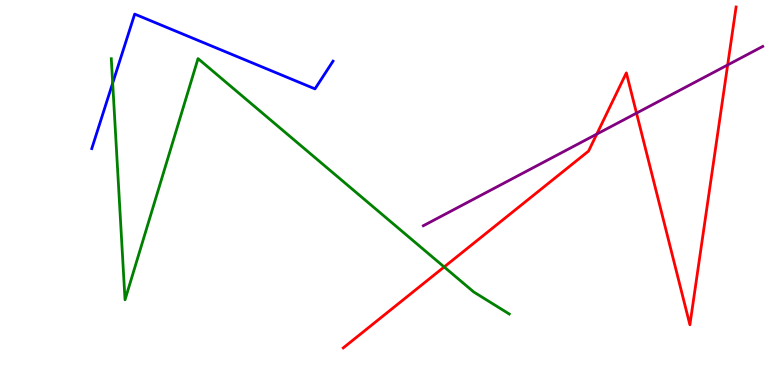[{'lines': ['blue', 'red'], 'intersections': []}, {'lines': ['green', 'red'], 'intersections': [{'x': 5.73, 'y': 3.07}]}, {'lines': ['purple', 'red'], 'intersections': [{'x': 7.7, 'y': 6.52}, {'x': 8.21, 'y': 7.06}, {'x': 9.39, 'y': 8.31}]}, {'lines': ['blue', 'green'], 'intersections': [{'x': 1.45, 'y': 7.84}]}, {'lines': ['blue', 'purple'], 'intersections': []}, {'lines': ['green', 'purple'], 'intersections': []}]